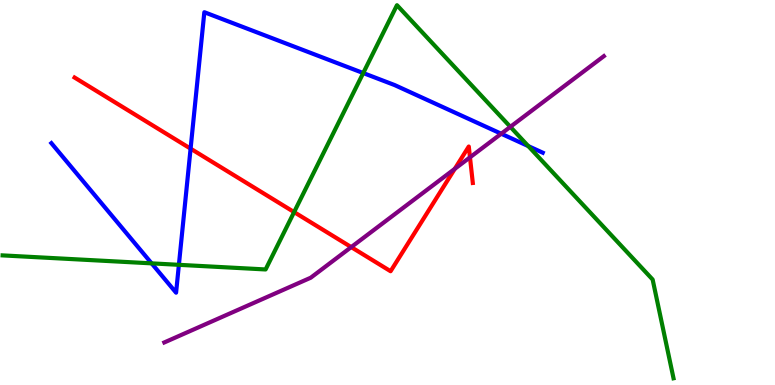[{'lines': ['blue', 'red'], 'intersections': [{'x': 2.46, 'y': 6.14}]}, {'lines': ['green', 'red'], 'intersections': [{'x': 3.79, 'y': 4.49}]}, {'lines': ['purple', 'red'], 'intersections': [{'x': 4.53, 'y': 3.58}, {'x': 5.87, 'y': 5.61}, {'x': 6.06, 'y': 5.91}]}, {'lines': ['blue', 'green'], 'intersections': [{'x': 1.96, 'y': 3.16}, {'x': 2.31, 'y': 3.12}, {'x': 4.69, 'y': 8.1}, {'x': 6.82, 'y': 6.21}]}, {'lines': ['blue', 'purple'], 'intersections': [{'x': 6.47, 'y': 6.53}]}, {'lines': ['green', 'purple'], 'intersections': [{'x': 6.59, 'y': 6.71}]}]